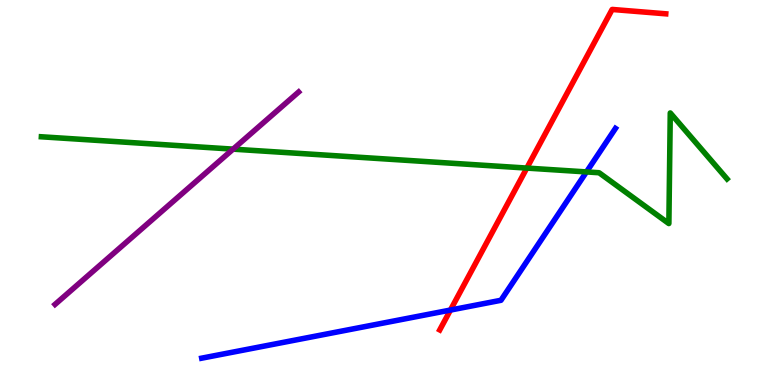[{'lines': ['blue', 'red'], 'intersections': [{'x': 5.81, 'y': 1.95}]}, {'lines': ['green', 'red'], 'intersections': [{'x': 6.8, 'y': 5.63}]}, {'lines': ['purple', 'red'], 'intersections': []}, {'lines': ['blue', 'green'], 'intersections': [{'x': 7.57, 'y': 5.53}]}, {'lines': ['blue', 'purple'], 'intersections': []}, {'lines': ['green', 'purple'], 'intersections': [{'x': 3.01, 'y': 6.13}]}]